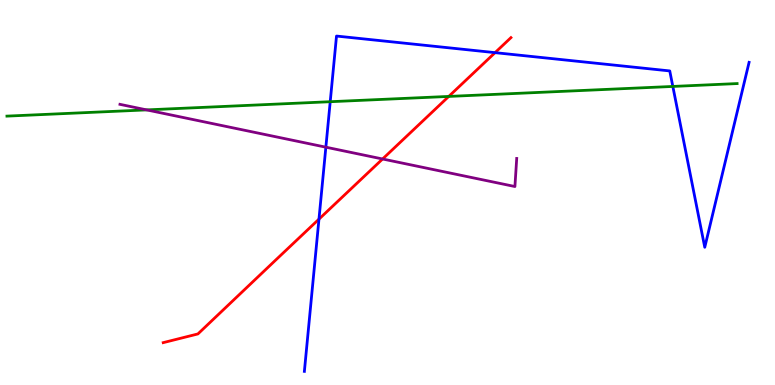[{'lines': ['blue', 'red'], 'intersections': [{'x': 4.12, 'y': 4.31}, {'x': 6.39, 'y': 8.63}]}, {'lines': ['green', 'red'], 'intersections': [{'x': 5.79, 'y': 7.5}]}, {'lines': ['purple', 'red'], 'intersections': [{'x': 4.94, 'y': 5.87}]}, {'lines': ['blue', 'green'], 'intersections': [{'x': 4.26, 'y': 7.36}, {'x': 8.68, 'y': 7.75}]}, {'lines': ['blue', 'purple'], 'intersections': [{'x': 4.2, 'y': 6.18}]}, {'lines': ['green', 'purple'], 'intersections': [{'x': 1.89, 'y': 7.15}]}]